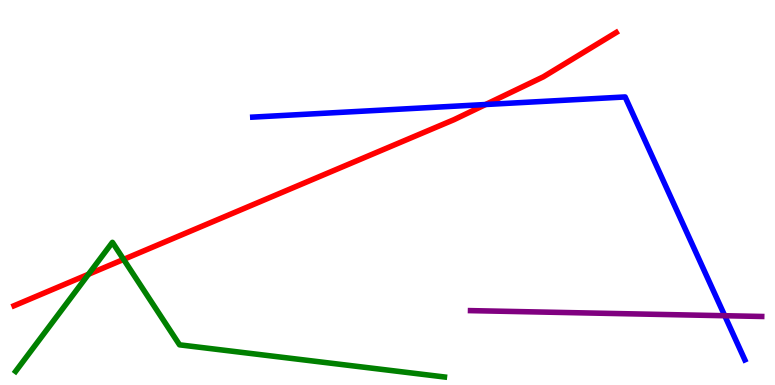[{'lines': ['blue', 'red'], 'intersections': [{'x': 6.27, 'y': 7.29}]}, {'lines': ['green', 'red'], 'intersections': [{'x': 1.14, 'y': 2.88}, {'x': 1.59, 'y': 3.26}]}, {'lines': ['purple', 'red'], 'intersections': []}, {'lines': ['blue', 'green'], 'intersections': []}, {'lines': ['blue', 'purple'], 'intersections': [{'x': 9.35, 'y': 1.8}]}, {'lines': ['green', 'purple'], 'intersections': []}]